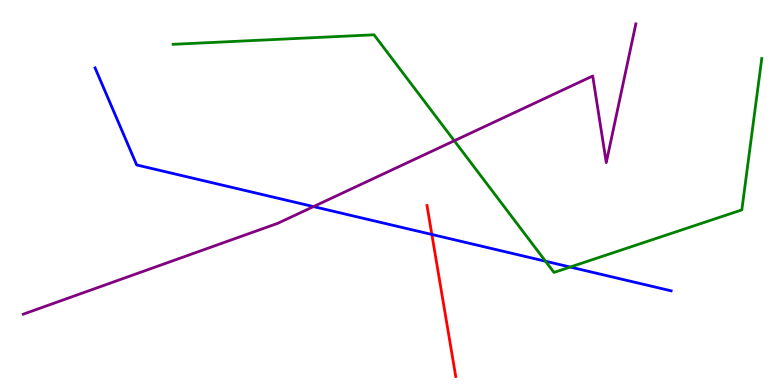[{'lines': ['blue', 'red'], 'intersections': [{'x': 5.57, 'y': 3.91}]}, {'lines': ['green', 'red'], 'intersections': []}, {'lines': ['purple', 'red'], 'intersections': []}, {'lines': ['blue', 'green'], 'intersections': [{'x': 7.04, 'y': 3.21}, {'x': 7.36, 'y': 3.06}]}, {'lines': ['blue', 'purple'], 'intersections': [{'x': 4.05, 'y': 4.63}]}, {'lines': ['green', 'purple'], 'intersections': [{'x': 5.86, 'y': 6.34}]}]